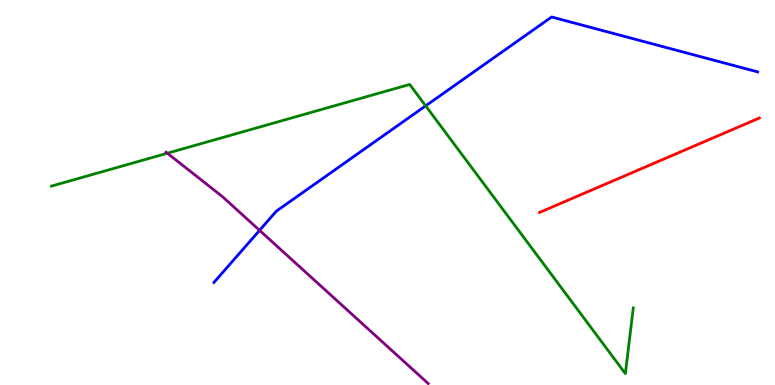[{'lines': ['blue', 'red'], 'intersections': []}, {'lines': ['green', 'red'], 'intersections': []}, {'lines': ['purple', 'red'], 'intersections': []}, {'lines': ['blue', 'green'], 'intersections': [{'x': 5.49, 'y': 7.25}]}, {'lines': ['blue', 'purple'], 'intersections': [{'x': 3.35, 'y': 4.02}]}, {'lines': ['green', 'purple'], 'intersections': [{'x': 2.16, 'y': 6.02}]}]